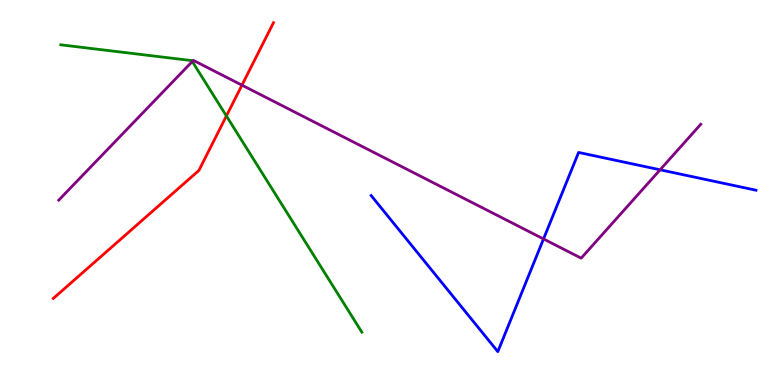[{'lines': ['blue', 'red'], 'intersections': []}, {'lines': ['green', 'red'], 'intersections': [{'x': 2.92, 'y': 6.99}]}, {'lines': ['purple', 'red'], 'intersections': [{'x': 3.12, 'y': 7.79}]}, {'lines': ['blue', 'green'], 'intersections': []}, {'lines': ['blue', 'purple'], 'intersections': [{'x': 7.01, 'y': 3.79}, {'x': 8.52, 'y': 5.59}]}, {'lines': ['green', 'purple'], 'intersections': [{'x': 2.48, 'y': 8.4}]}]